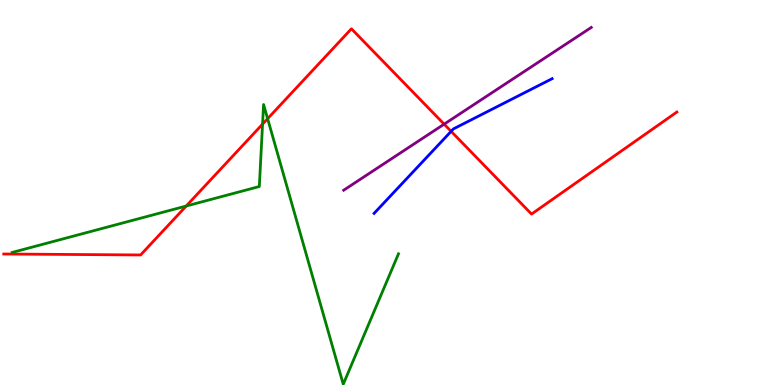[{'lines': ['blue', 'red'], 'intersections': [{'x': 5.82, 'y': 6.59}]}, {'lines': ['green', 'red'], 'intersections': [{'x': 2.4, 'y': 4.65}, {'x': 3.39, 'y': 6.78}, {'x': 3.45, 'y': 6.92}]}, {'lines': ['purple', 'red'], 'intersections': [{'x': 5.73, 'y': 6.77}]}, {'lines': ['blue', 'green'], 'intersections': []}, {'lines': ['blue', 'purple'], 'intersections': []}, {'lines': ['green', 'purple'], 'intersections': []}]